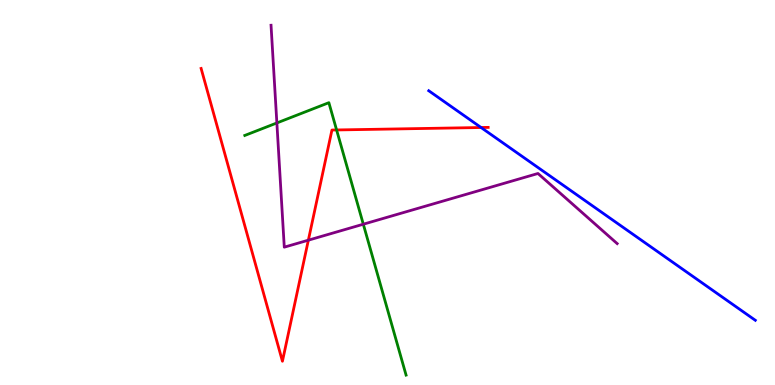[{'lines': ['blue', 'red'], 'intersections': [{'x': 6.21, 'y': 6.69}]}, {'lines': ['green', 'red'], 'intersections': [{'x': 4.34, 'y': 6.62}]}, {'lines': ['purple', 'red'], 'intersections': [{'x': 3.98, 'y': 3.76}]}, {'lines': ['blue', 'green'], 'intersections': []}, {'lines': ['blue', 'purple'], 'intersections': []}, {'lines': ['green', 'purple'], 'intersections': [{'x': 3.57, 'y': 6.81}, {'x': 4.69, 'y': 4.18}]}]